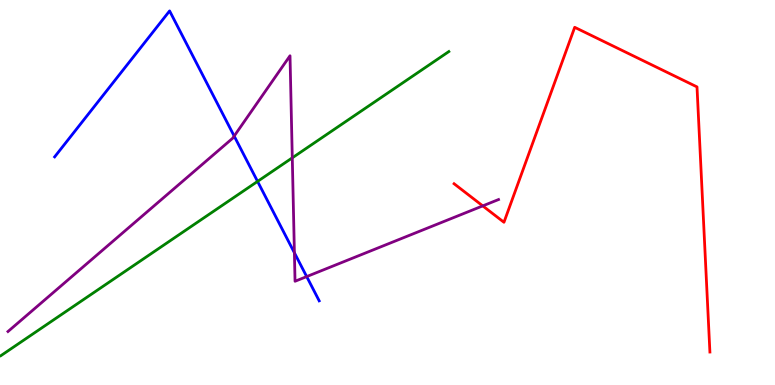[{'lines': ['blue', 'red'], 'intersections': []}, {'lines': ['green', 'red'], 'intersections': []}, {'lines': ['purple', 'red'], 'intersections': [{'x': 6.23, 'y': 4.65}]}, {'lines': ['blue', 'green'], 'intersections': [{'x': 3.32, 'y': 5.29}]}, {'lines': ['blue', 'purple'], 'intersections': [{'x': 3.02, 'y': 6.47}, {'x': 3.8, 'y': 3.43}, {'x': 3.96, 'y': 2.82}]}, {'lines': ['green', 'purple'], 'intersections': [{'x': 3.77, 'y': 5.9}]}]